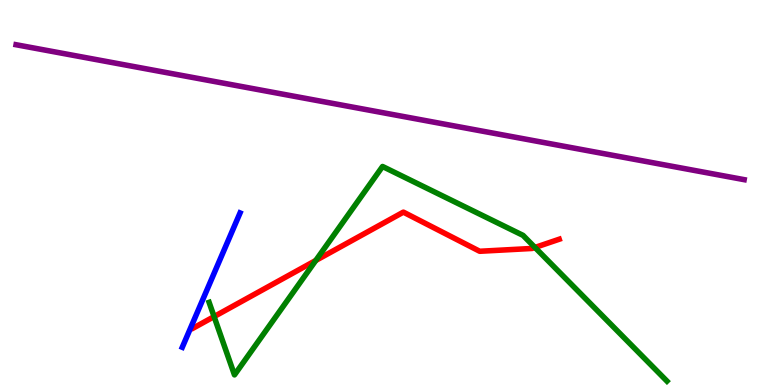[{'lines': ['blue', 'red'], 'intersections': []}, {'lines': ['green', 'red'], 'intersections': [{'x': 2.76, 'y': 1.78}, {'x': 4.07, 'y': 3.23}, {'x': 6.9, 'y': 3.57}]}, {'lines': ['purple', 'red'], 'intersections': []}, {'lines': ['blue', 'green'], 'intersections': []}, {'lines': ['blue', 'purple'], 'intersections': []}, {'lines': ['green', 'purple'], 'intersections': []}]